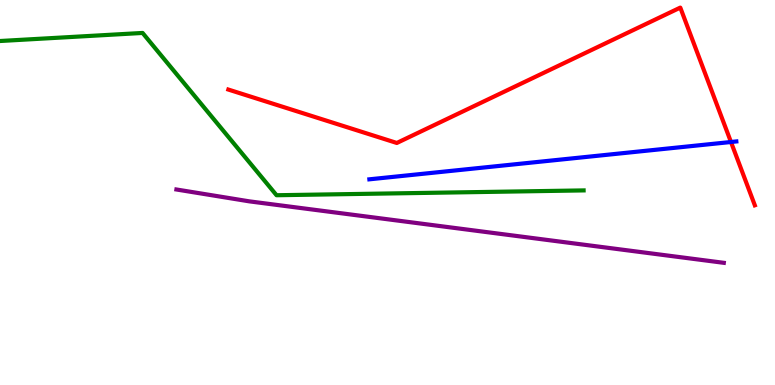[{'lines': ['blue', 'red'], 'intersections': [{'x': 9.43, 'y': 6.31}]}, {'lines': ['green', 'red'], 'intersections': []}, {'lines': ['purple', 'red'], 'intersections': []}, {'lines': ['blue', 'green'], 'intersections': []}, {'lines': ['blue', 'purple'], 'intersections': []}, {'lines': ['green', 'purple'], 'intersections': []}]